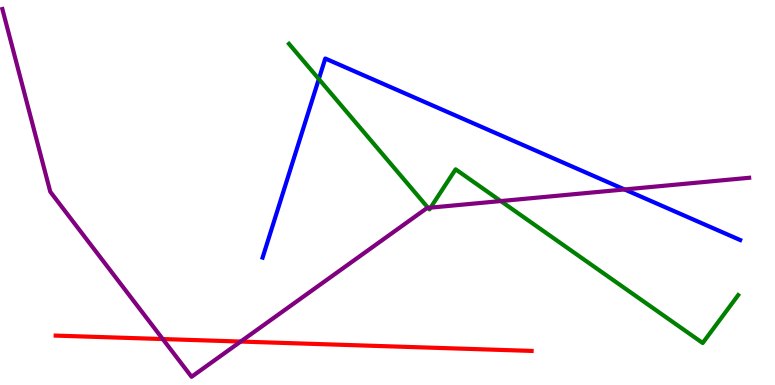[{'lines': ['blue', 'red'], 'intersections': []}, {'lines': ['green', 'red'], 'intersections': []}, {'lines': ['purple', 'red'], 'intersections': [{'x': 2.1, 'y': 1.19}, {'x': 3.11, 'y': 1.13}]}, {'lines': ['blue', 'green'], 'intersections': [{'x': 4.11, 'y': 7.95}]}, {'lines': ['blue', 'purple'], 'intersections': [{'x': 8.06, 'y': 5.08}]}, {'lines': ['green', 'purple'], 'intersections': [{'x': 5.52, 'y': 4.6}, {'x': 5.56, 'y': 4.61}, {'x': 6.46, 'y': 4.78}]}]